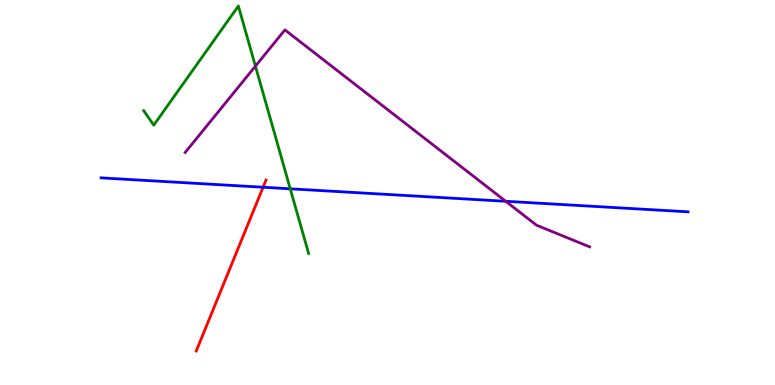[{'lines': ['blue', 'red'], 'intersections': [{'x': 3.39, 'y': 5.14}]}, {'lines': ['green', 'red'], 'intersections': []}, {'lines': ['purple', 'red'], 'intersections': []}, {'lines': ['blue', 'green'], 'intersections': [{'x': 3.75, 'y': 5.1}]}, {'lines': ['blue', 'purple'], 'intersections': [{'x': 6.53, 'y': 4.77}]}, {'lines': ['green', 'purple'], 'intersections': [{'x': 3.3, 'y': 8.28}]}]